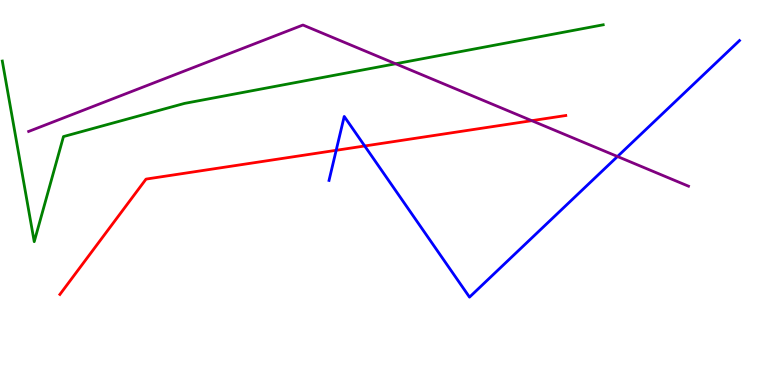[{'lines': ['blue', 'red'], 'intersections': [{'x': 4.34, 'y': 6.1}, {'x': 4.71, 'y': 6.21}]}, {'lines': ['green', 'red'], 'intersections': []}, {'lines': ['purple', 'red'], 'intersections': [{'x': 6.86, 'y': 6.87}]}, {'lines': ['blue', 'green'], 'intersections': []}, {'lines': ['blue', 'purple'], 'intersections': [{'x': 7.97, 'y': 5.94}]}, {'lines': ['green', 'purple'], 'intersections': [{'x': 5.1, 'y': 8.34}]}]